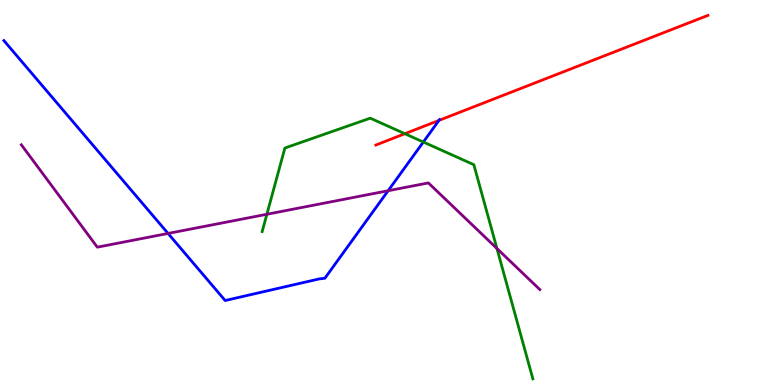[{'lines': ['blue', 'red'], 'intersections': [{'x': 5.66, 'y': 6.87}]}, {'lines': ['green', 'red'], 'intersections': [{'x': 5.22, 'y': 6.53}]}, {'lines': ['purple', 'red'], 'intersections': []}, {'lines': ['blue', 'green'], 'intersections': [{'x': 5.46, 'y': 6.31}]}, {'lines': ['blue', 'purple'], 'intersections': [{'x': 2.17, 'y': 3.94}, {'x': 5.01, 'y': 5.05}]}, {'lines': ['green', 'purple'], 'intersections': [{'x': 3.44, 'y': 4.43}, {'x': 6.41, 'y': 3.55}]}]